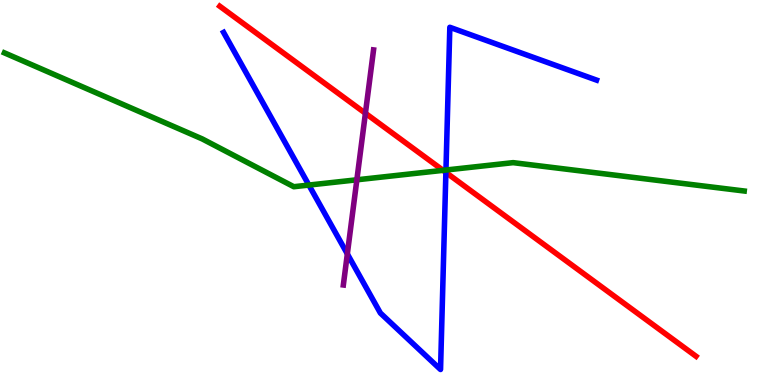[{'lines': ['blue', 'red'], 'intersections': [{'x': 5.75, 'y': 5.52}]}, {'lines': ['green', 'red'], 'intersections': [{'x': 5.72, 'y': 5.58}]}, {'lines': ['purple', 'red'], 'intersections': [{'x': 4.72, 'y': 7.06}]}, {'lines': ['blue', 'green'], 'intersections': [{'x': 3.99, 'y': 5.19}, {'x': 5.75, 'y': 5.58}]}, {'lines': ['blue', 'purple'], 'intersections': [{'x': 4.48, 'y': 3.4}]}, {'lines': ['green', 'purple'], 'intersections': [{'x': 4.6, 'y': 5.33}]}]